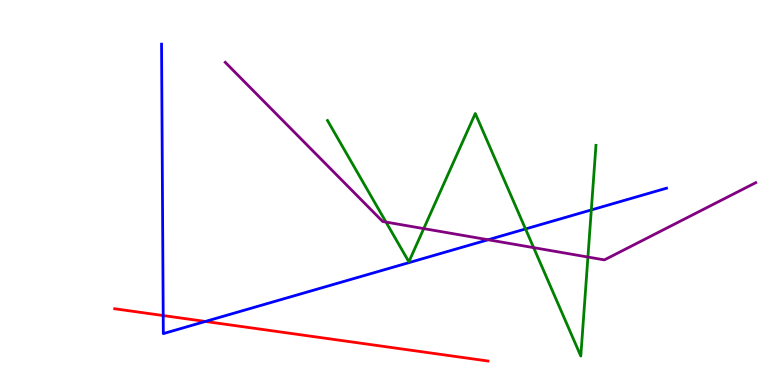[{'lines': ['blue', 'red'], 'intersections': [{'x': 2.11, 'y': 1.8}, {'x': 2.65, 'y': 1.65}]}, {'lines': ['green', 'red'], 'intersections': []}, {'lines': ['purple', 'red'], 'intersections': []}, {'lines': ['blue', 'green'], 'intersections': [{'x': 6.78, 'y': 4.05}, {'x': 7.63, 'y': 4.55}]}, {'lines': ['blue', 'purple'], 'intersections': [{'x': 6.3, 'y': 3.77}]}, {'lines': ['green', 'purple'], 'intersections': [{'x': 4.98, 'y': 4.23}, {'x': 5.47, 'y': 4.06}, {'x': 6.89, 'y': 3.57}, {'x': 7.59, 'y': 3.32}]}]